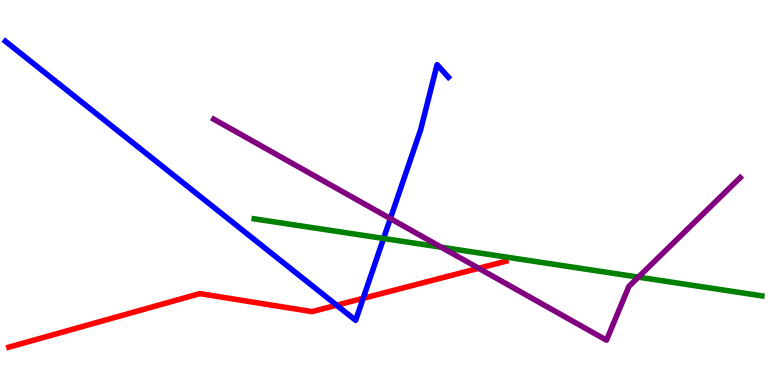[{'lines': ['blue', 'red'], 'intersections': [{'x': 4.34, 'y': 2.07}, {'x': 4.69, 'y': 2.25}]}, {'lines': ['green', 'red'], 'intersections': []}, {'lines': ['purple', 'red'], 'intersections': [{'x': 6.18, 'y': 3.03}]}, {'lines': ['blue', 'green'], 'intersections': [{'x': 4.95, 'y': 3.81}]}, {'lines': ['blue', 'purple'], 'intersections': [{'x': 5.04, 'y': 4.32}]}, {'lines': ['green', 'purple'], 'intersections': [{'x': 5.69, 'y': 3.58}, {'x': 8.24, 'y': 2.8}]}]